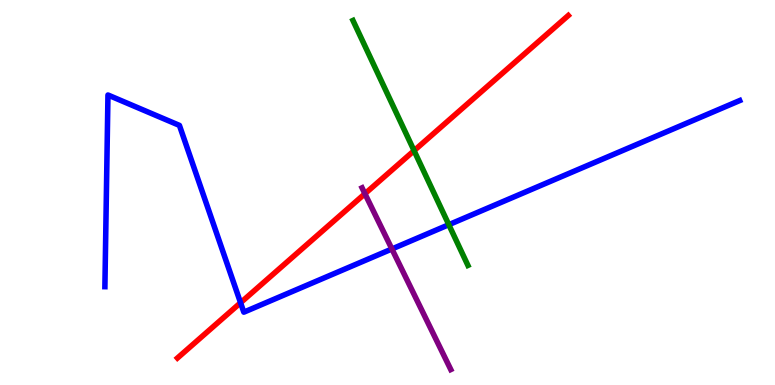[{'lines': ['blue', 'red'], 'intersections': [{'x': 3.1, 'y': 2.14}]}, {'lines': ['green', 'red'], 'intersections': [{'x': 5.34, 'y': 6.09}]}, {'lines': ['purple', 'red'], 'intersections': [{'x': 4.71, 'y': 4.97}]}, {'lines': ['blue', 'green'], 'intersections': [{'x': 5.79, 'y': 4.16}]}, {'lines': ['blue', 'purple'], 'intersections': [{'x': 5.06, 'y': 3.53}]}, {'lines': ['green', 'purple'], 'intersections': []}]